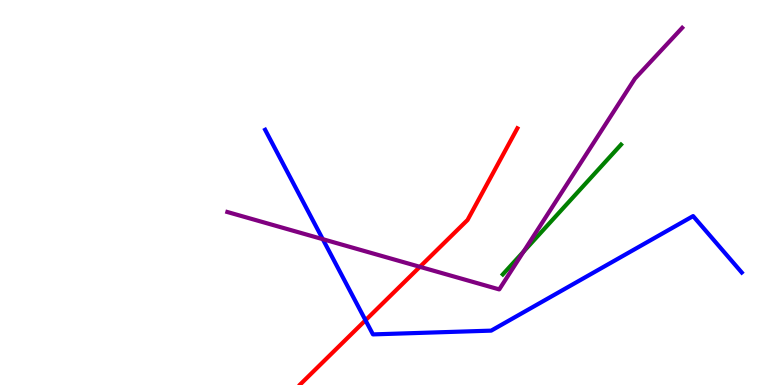[{'lines': ['blue', 'red'], 'intersections': [{'x': 4.72, 'y': 1.68}]}, {'lines': ['green', 'red'], 'intersections': []}, {'lines': ['purple', 'red'], 'intersections': [{'x': 5.42, 'y': 3.07}]}, {'lines': ['blue', 'green'], 'intersections': []}, {'lines': ['blue', 'purple'], 'intersections': [{'x': 4.16, 'y': 3.79}]}, {'lines': ['green', 'purple'], 'intersections': [{'x': 6.76, 'y': 3.47}]}]